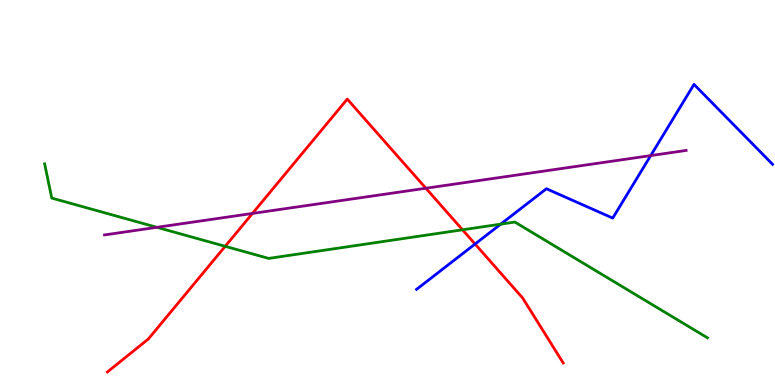[{'lines': ['blue', 'red'], 'intersections': [{'x': 6.13, 'y': 3.66}]}, {'lines': ['green', 'red'], 'intersections': [{'x': 2.91, 'y': 3.6}, {'x': 5.97, 'y': 4.03}]}, {'lines': ['purple', 'red'], 'intersections': [{'x': 3.26, 'y': 4.46}, {'x': 5.5, 'y': 5.11}]}, {'lines': ['blue', 'green'], 'intersections': [{'x': 6.46, 'y': 4.18}]}, {'lines': ['blue', 'purple'], 'intersections': [{'x': 8.4, 'y': 5.96}]}, {'lines': ['green', 'purple'], 'intersections': [{'x': 2.02, 'y': 4.1}]}]